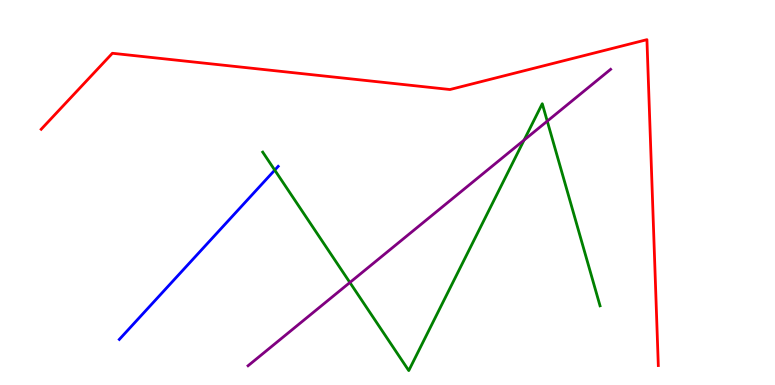[{'lines': ['blue', 'red'], 'intersections': []}, {'lines': ['green', 'red'], 'intersections': []}, {'lines': ['purple', 'red'], 'intersections': []}, {'lines': ['blue', 'green'], 'intersections': [{'x': 3.55, 'y': 5.58}]}, {'lines': ['blue', 'purple'], 'intersections': []}, {'lines': ['green', 'purple'], 'intersections': [{'x': 4.51, 'y': 2.66}, {'x': 6.76, 'y': 6.36}, {'x': 7.06, 'y': 6.85}]}]